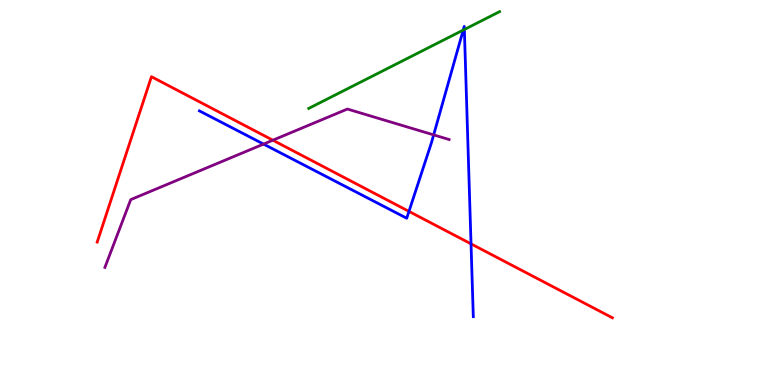[{'lines': ['blue', 'red'], 'intersections': [{'x': 5.28, 'y': 4.51}, {'x': 6.08, 'y': 3.67}]}, {'lines': ['green', 'red'], 'intersections': []}, {'lines': ['purple', 'red'], 'intersections': [{'x': 3.52, 'y': 6.36}]}, {'lines': ['blue', 'green'], 'intersections': [{'x': 5.98, 'y': 9.22}, {'x': 5.99, 'y': 9.23}]}, {'lines': ['blue', 'purple'], 'intersections': [{'x': 3.4, 'y': 6.26}, {'x': 5.6, 'y': 6.5}]}, {'lines': ['green', 'purple'], 'intersections': []}]